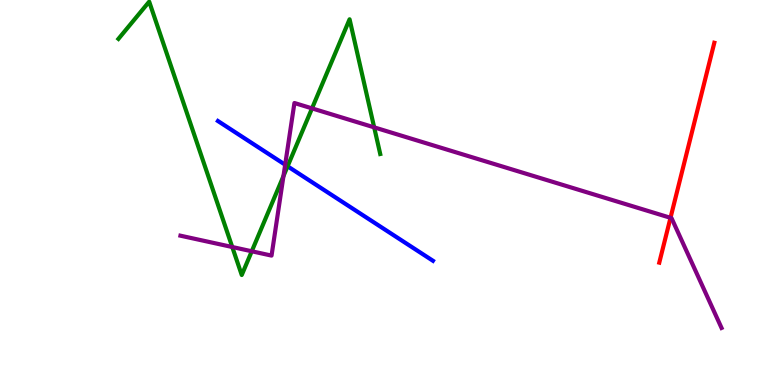[{'lines': ['blue', 'red'], 'intersections': []}, {'lines': ['green', 'red'], 'intersections': []}, {'lines': ['purple', 'red'], 'intersections': [{'x': 8.65, 'y': 4.34}]}, {'lines': ['blue', 'green'], 'intersections': [{'x': 3.71, 'y': 5.68}]}, {'lines': ['blue', 'purple'], 'intersections': [{'x': 3.68, 'y': 5.72}]}, {'lines': ['green', 'purple'], 'intersections': [{'x': 3.0, 'y': 3.58}, {'x': 3.25, 'y': 3.47}, {'x': 3.66, 'y': 5.43}, {'x': 4.03, 'y': 7.18}, {'x': 4.83, 'y': 6.69}]}]